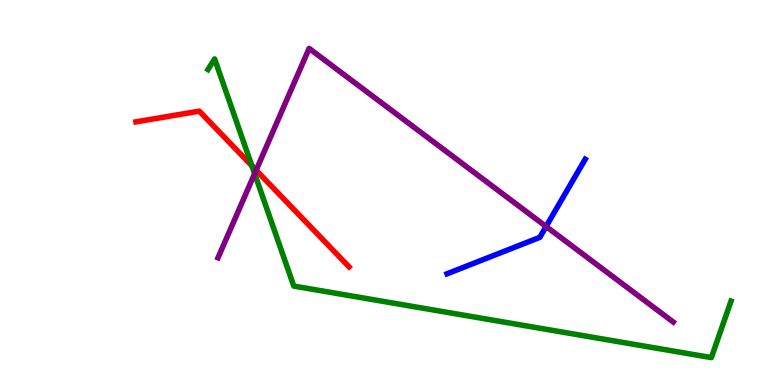[{'lines': ['blue', 'red'], 'intersections': []}, {'lines': ['green', 'red'], 'intersections': [{'x': 3.25, 'y': 5.69}]}, {'lines': ['purple', 'red'], 'intersections': [{'x': 3.3, 'y': 5.58}]}, {'lines': ['blue', 'green'], 'intersections': []}, {'lines': ['blue', 'purple'], 'intersections': [{'x': 7.05, 'y': 4.12}]}, {'lines': ['green', 'purple'], 'intersections': [{'x': 3.29, 'y': 5.49}]}]